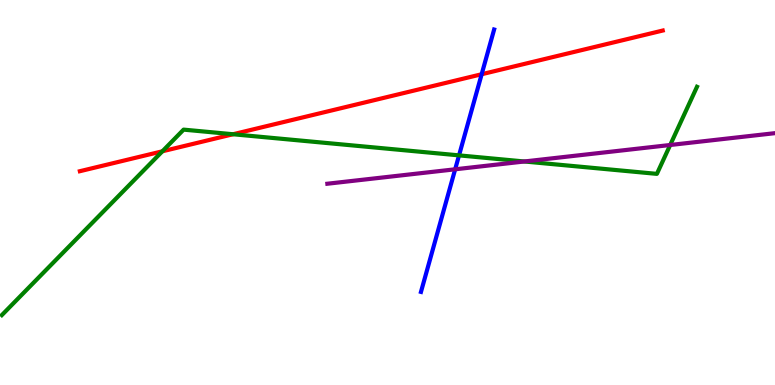[{'lines': ['blue', 'red'], 'intersections': [{'x': 6.22, 'y': 8.07}]}, {'lines': ['green', 'red'], 'intersections': [{'x': 2.1, 'y': 6.07}, {'x': 3.01, 'y': 6.51}]}, {'lines': ['purple', 'red'], 'intersections': []}, {'lines': ['blue', 'green'], 'intersections': [{'x': 5.92, 'y': 5.96}]}, {'lines': ['blue', 'purple'], 'intersections': [{'x': 5.87, 'y': 5.6}]}, {'lines': ['green', 'purple'], 'intersections': [{'x': 6.77, 'y': 5.81}, {'x': 8.65, 'y': 6.23}]}]